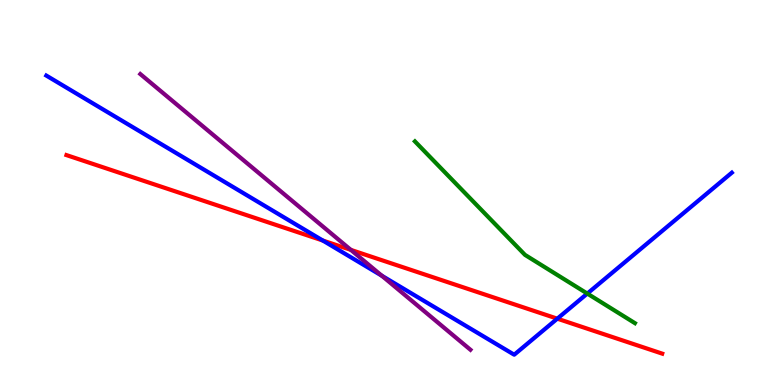[{'lines': ['blue', 'red'], 'intersections': [{'x': 4.17, 'y': 3.75}, {'x': 7.19, 'y': 1.72}]}, {'lines': ['green', 'red'], 'intersections': []}, {'lines': ['purple', 'red'], 'intersections': [{'x': 4.53, 'y': 3.51}]}, {'lines': ['blue', 'green'], 'intersections': [{'x': 7.58, 'y': 2.37}]}, {'lines': ['blue', 'purple'], 'intersections': [{'x': 4.93, 'y': 2.84}]}, {'lines': ['green', 'purple'], 'intersections': []}]